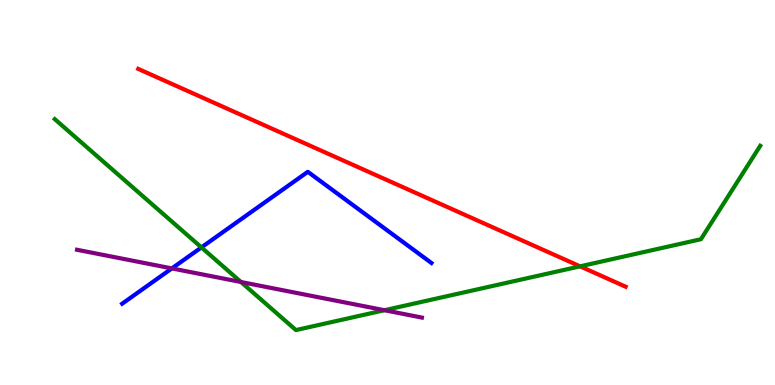[{'lines': ['blue', 'red'], 'intersections': []}, {'lines': ['green', 'red'], 'intersections': [{'x': 7.48, 'y': 3.08}]}, {'lines': ['purple', 'red'], 'intersections': []}, {'lines': ['blue', 'green'], 'intersections': [{'x': 2.6, 'y': 3.57}]}, {'lines': ['blue', 'purple'], 'intersections': [{'x': 2.22, 'y': 3.03}]}, {'lines': ['green', 'purple'], 'intersections': [{'x': 3.11, 'y': 2.68}, {'x': 4.96, 'y': 1.94}]}]